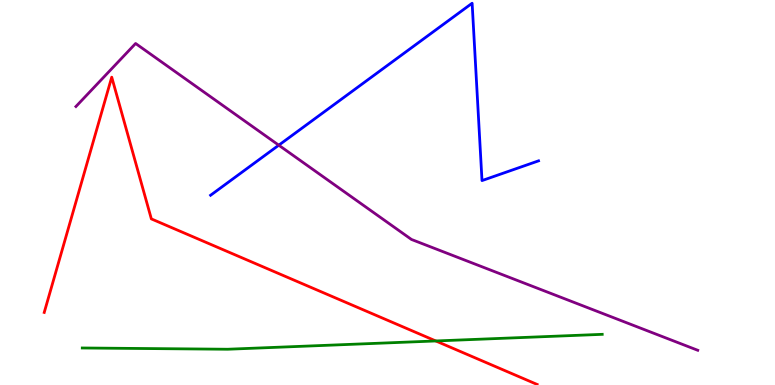[{'lines': ['blue', 'red'], 'intersections': []}, {'lines': ['green', 'red'], 'intersections': [{'x': 5.62, 'y': 1.14}]}, {'lines': ['purple', 'red'], 'intersections': []}, {'lines': ['blue', 'green'], 'intersections': []}, {'lines': ['blue', 'purple'], 'intersections': [{'x': 3.6, 'y': 6.23}]}, {'lines': ['green', 'purple'], 'intersections': []}]